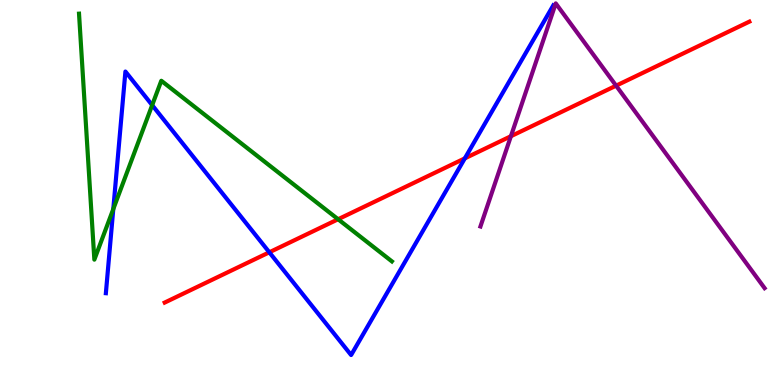[{'lines': ['blue', 'red'], 'intersections': [{'x': 3.48, 'y': 3.45}, {'x': 6.0, 'y': 5.89}]}, {'lines': ['green', 'red'], 'intersections': [{'x': 4.36, 'y': 4.31}]}, {'lines': ['purple', 'red'], 'intersections': [{'x': 6.59, 'y': 6.46}, {'x': 7.95, 'y': 7.77}]}, {'lines': ['blue', 'green'], 'intersections': [{'x': 1.46, 'y': 4.57}, {'x': 1.96, 'y': 7.27}]}, {'lines': ['blue', 'purple'], 'intersections': []}, {'lines': ['green', 'purple'], 'intersections': []}]